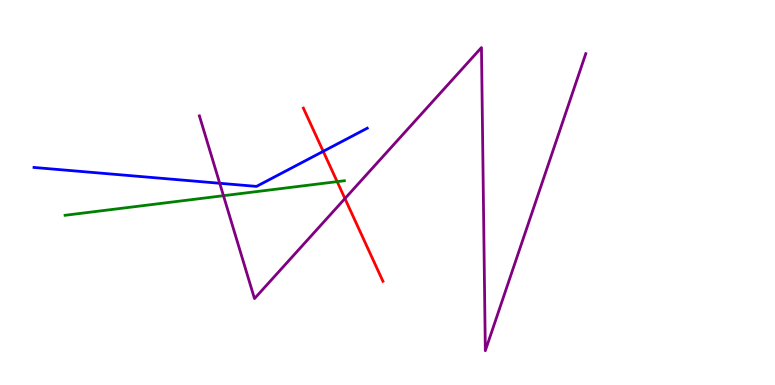[{'lines': ['blue', 'red'], 'intersections': [{'x': 4.17, 'y': 6.07}]}, {'lines': ['green', 'red'], 'intersections': [{'x': 4.35, 'y': 5.28}]}, {'lines': ['purple', 'red'], 'intersections': [{'x': 4.45, 'y': 4.84}]}, {'lines': ['blue', 'green'], 'intersections': []}, {'lines': ['blue', 'purple'], 'intersections': [{'x': 2.84, 'y': 5.24}]}, {'lines': ['green', 'purple'], 'intersections': [{'x': 2.88, 'y': 4.92}]}]